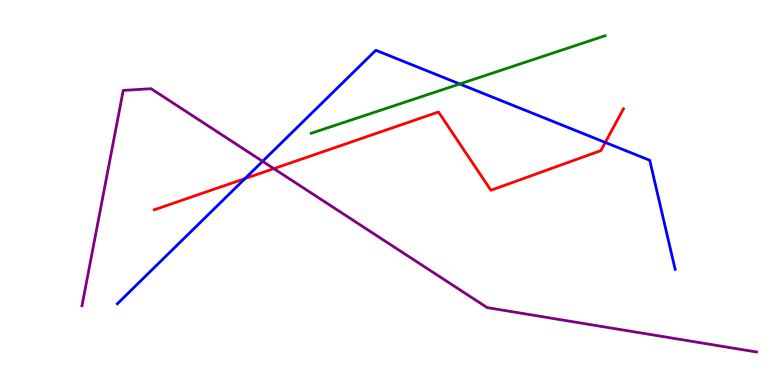[{'lines': ['blue', 'red'], 'intersections': [{'x': 3.16, 'y': 5.36}, {'x': 7.81, 'y': 6.3}]}, {'lines': ['green', 'red'], 'intersections': []}, {'lines': ['purple', 'red'], 'intersections': [{'x': 3.53, 'y': 5.62}]}, {'lines': ['blue', 'green'], 'intersections': [{'x': 5.93, 'y': 7.82}]}, {'lines': ['blue', 'purple'], 'intersections': [{'x': 3.39, 'y': 5.81}]}, {'lines': ['green', 'purple'], 'intersections': []}]